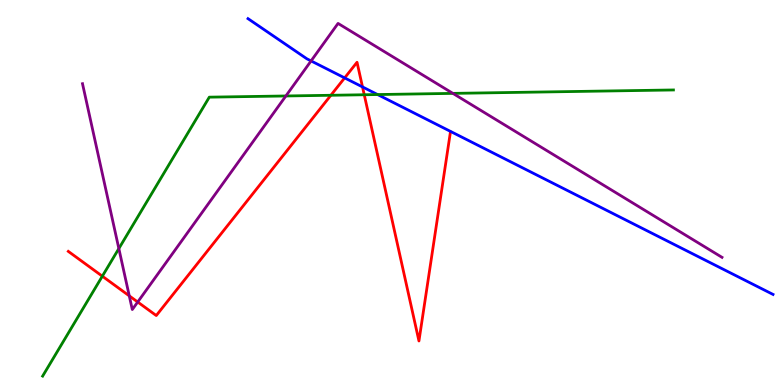[{'lines': ['blue', 'red'], 'intersections': [{'x': 4.45, 'y': 7.98}, {'x': 4.68, 'y': 7.74}]}, {'lines': ['green', 'red'], 'intersections': [{'x': 1.32, 'y': 2.83}, {'x': 4.27, 'y': 7.53}, {'x': 4.7, 'y': 7.54}]}, {'lines': ['purple', 'red'], 'intersections': [{'x': 1.67, 'y': 2.32}, {'x': 1.78, 'y': 2.16}]}, {'lines': ['blue', 'green'], 'intersections': [{'x': 4.87, 'y': 7.54}]}, {'lines': ['blue', 'purple'], 'intersections': [{'x': 4.01, 'y': 8.42}]}, {'lines': ['green', 'purple'], 'intersections': [{'x': 1.53, 'y': 3.54}, {'x': 3.69, 'y': 7.51}, {'x': 5.84, 'y': 7.57}]}]